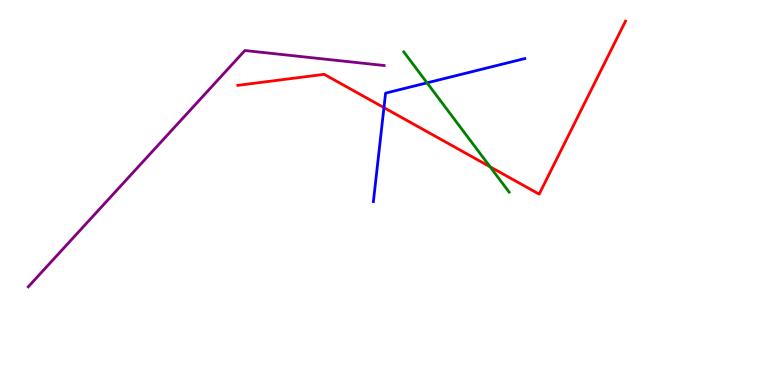[{'lines': ['blue', 'red'], 'intersections': [{'x': 4.95, 'y': 7.2}]}, {'lines': ['green', 'red'], 'intersections': [{'x': 6.32, 'y': 5.67}]}, {'lines': ['purple', 'red'], 'intersections': []}, {'lines': ['blue', 'green'], 'intersections': [{'x': 5.51, 'y': 7.85}]}, {'lines': ['blue', 'purple'], 'intersections': []}, {'lines': ['green', 'purple'], 'intersections': []}]